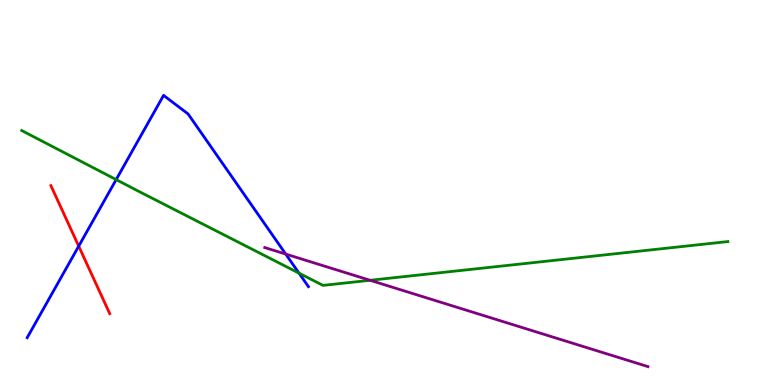[{'lines': ['blue', 'red'], 'intersections': [{'x': 1.02, 'y': 3.61}]}, {'lines': ['green', 'red'], 'intersections': []}, {'lines': ['purple', 'red'], 'intersections': []}, {'lines': ['blue', 'green'], 'intersections': [{'x': 1.5, 'y': 5.33}, {'x': 3.86, 'y': 2.9}]}, {'lines': ['blue', 'purple'], 'intersections': [{'x': 3.69, 'y': 3.4}]}, {'lines': ['green', 'purple'], 'intersections': [{'x': 4.78, 'y': 2.72}]}]